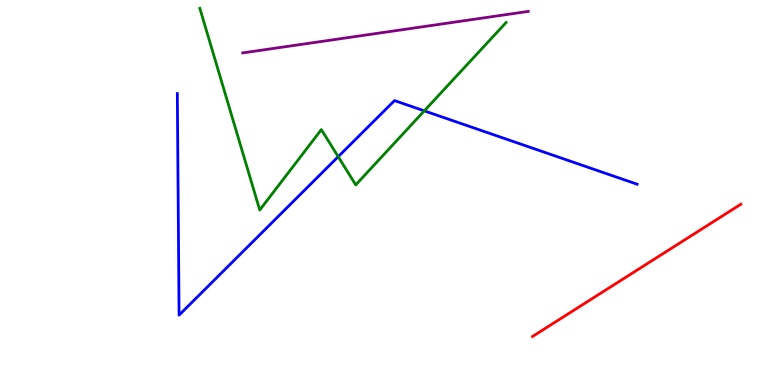[{'lines': ['blue', 'red'], 'intersections': []}, {'lines': ['green', 'red'], 'intersections': []}, {'lines': ['purple', 'red'], 'intersections': []}, {'lines': ['blue', 'green'], 'intersections': [{'x': 4.36, 'y': 5.93}, {'x': 5.47, 'y': 7.12}]}, {'lines': ['blue', 'purple'], 'intersections': []}, {'lines': ['green', 'purple'], 'intersections': []}]